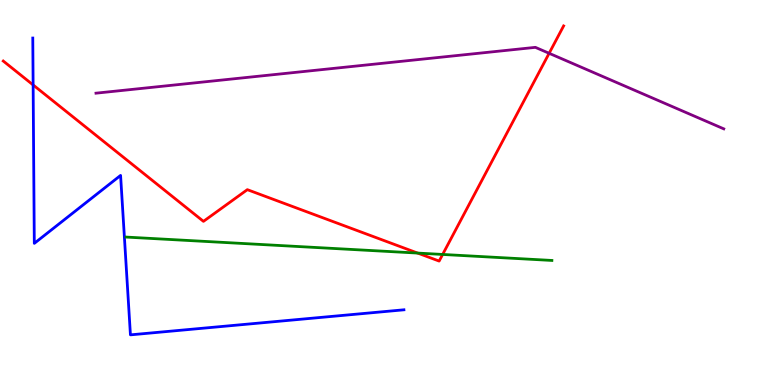[{'lines': ['blue', 'red'], 'intersections': [{'x': 0.427, 'y': 7.79}]}, {'lines': ['green', 'red'], 'intersections': [{'x': 5.39, 'y': 3.43}, {'x': 5.71, 'y': 3.39}]}, {'lines': ['purple', 'red'], 'intersections': [{'x': 7.09, 'y': 8.62}]}, {'lines': ['blue', 'green'], 'intersections': []}, {'lines': ['blue', 'purple'], 'intersections': []}, {'lines': ['green', 'purple'], 'intersections': []}]